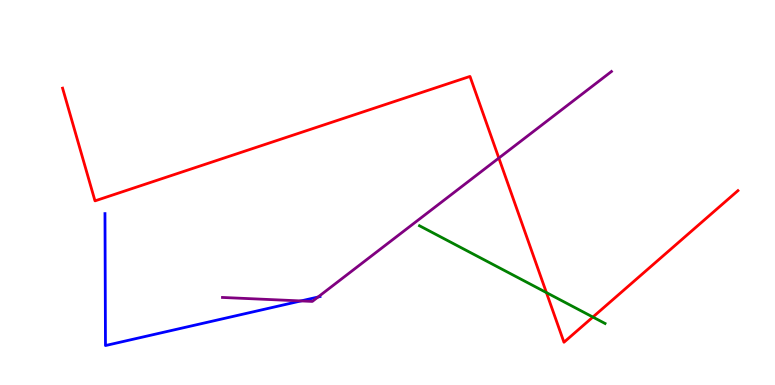[{'lines': ['blue', 'red'], 'intersections': []}, {'lines': ['green', 'red'], 'intersections': [{'x': 7.05, 'y': 2.4}, {'x': 7.65, 'y': 1.76}]}, {'lines': ['purple', 'red'], 'intersections': [{'x': 6.44, 'y': 5.89}]}, {'lines': ['blue', 'green'], 'intersections': []}, {'lines': ['blue', 'purple'], 'intersections': [{'x': 3.88, 'y': 2.18}, {'x': 4.1, 'y': 2.28}]}, {'lines': ['green', 'purple'], 'intersections': []}]